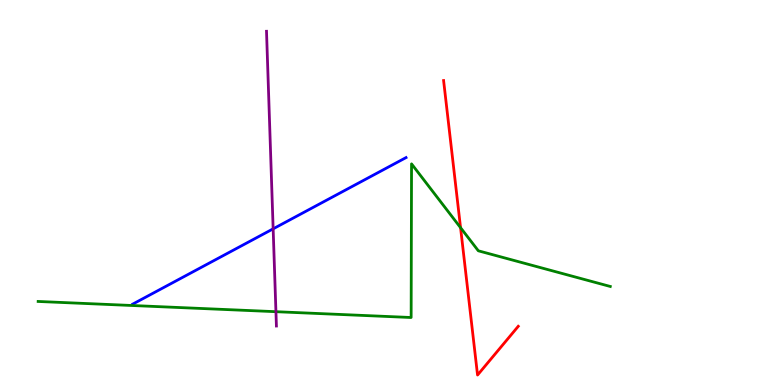[{'lines': ['blue', 'red'], 'intersections': []}, {'lines': ['green', 'red'], 'intersections': [{'x': 5.94, 'y': 4.09}]}, {'lines': ['purple', 'red'], 'intersections': []}, {'lines': ['blue', 'green'], 'intersections': []}, {'lines': ['blue', 'purple'], 'intersections': [{'x': 3.52, 'y': 4.06}]}, {'lines': ['green', 'purple'], 'intersections': [{'x': 3.56, 'y': 1.9}]}]